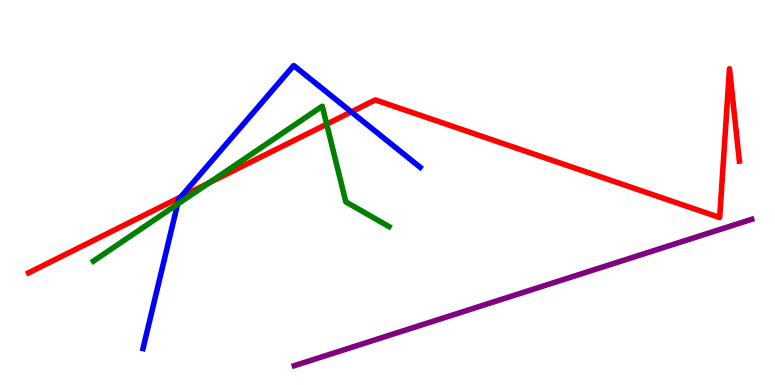[{'lines': ['blue', 'red'], 'intersections': [{'x': 2.33, 'y': 4.88}, {'x': 4.53, 'y': 7.09}]}, {'lines': ['green', 'red'], 'intersections': [{'x': 2.7, 'y': 5.25}, {'x': 4.22, 'y': 6.77}]}, {'lines': ['purple', 'red'], 'intersections': []}, {'lines': ['blue', 'green'], 'intersections': [{'x': 2.29, 'y': 4.7}]}, {'lines': ['blue', 'purple'], 'intersections': []}, {'lines': ['green', 'purple'], 'intersections': []}]